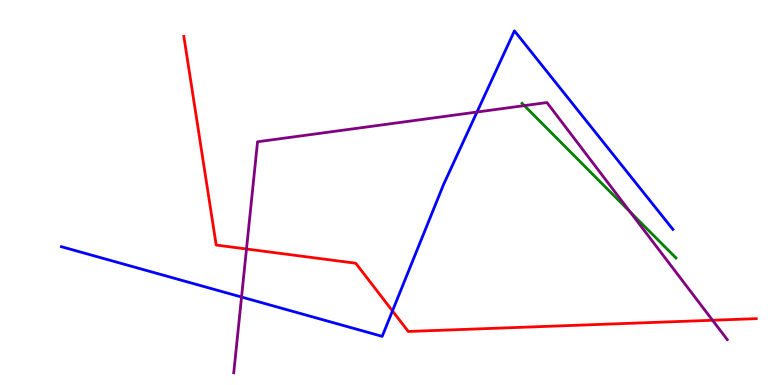[{'lines': ['blue', 'red'], 'intersections': [{'x': 5.06, 'y': 1.92}]}, {'lines': ['green', 'red'], 'intersections': []}, {'lines': ['purple', 'red'], 'intersections': [{'x': 3.18, 'y': 3.53}, {'x': 9.19, 'y': 1.68}]}, {'lines': ['blue', 'green'], 'intersections': []}, {'lines': ['blue', 'purple'], 'intersections': [{'x': 3.12, 'y': 2.28}, {'x': 6.15, 'y': 7.09}]}, {'lines': ['green', 'purple'], 'intersections': [{'x': 6.77, 'y': 7.26}, {'x': 8.13, 'y': 4.5}]}]